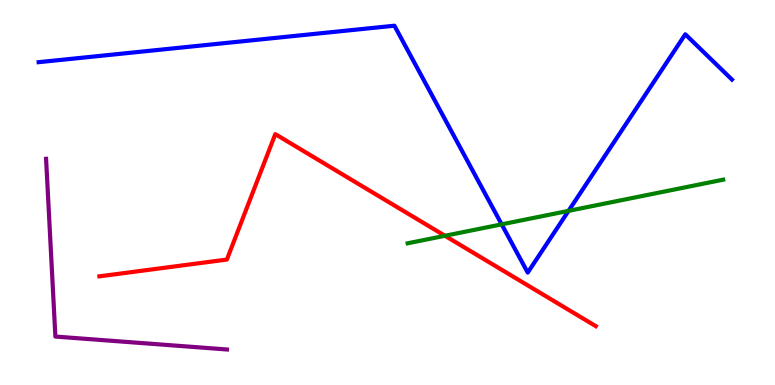[{'lines': ['blue', 'red'], 'intersections': []}, {'lines': ['green', 'red'], 'intersections': [{'x': 5.74, 'y': 3.88}]}, {'lines': ['purple', 'red'], 'intersections': []}, {'lines': ['blue', 'green'], 'intersections': [{'x': 6.47, 'y': 4.17}, {'x': 7.34, 'y': 4.52}]}, {'lines': ['blue', 'purple'], 'intersections': []}, {'lines': ['green', 'purple'], 'intersections': []}]